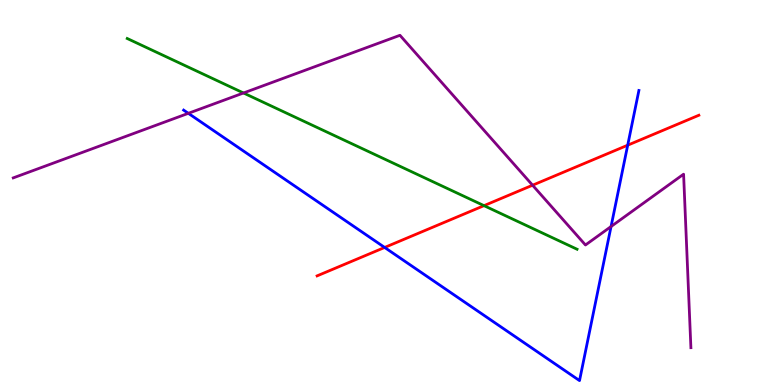[{'lines': ['blue', 'red'], 'intersections': [{'x': 4.96, 'y': 3.57}, {'x': 8.1, 'y': 6.23}]}, {'lines': ['green', 'red'], 'intersections': [{'x': 6.25, 'y': 4.66}]}, {'lines': ['purple', 'red'], 'intersections': [{'x': 6.87, 'y': 5.19}]}, {'lines': ['blue', 'green'], 'intersections': []}, {'lines': ['blue', 'purple'], 'intersections': [{'x': 2.43, 'y': 7.06}, {'x': 7.88, 'y': 4.12}]}, {'lines': ['green', 'purple'], 'intersections': [{'x': 3.14, 'y': 7.58}]}]